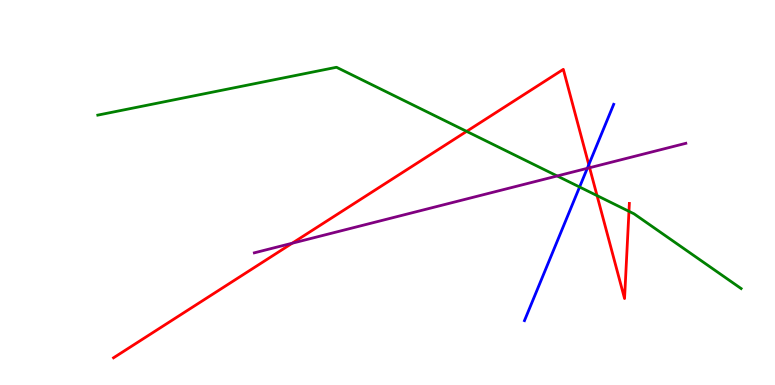[{'lines': ['blue', 'red'], 'intersections': [{'x': 7.6, 'y': 5.72}]}, {'lines': ['green', 'red'], 'intersections': [{'x': 6.02, 'y': 6.59}, {'x': 7.7, 'y': 4.92}, {'x': 8.12, 'y': 4.51}]}, {'lines': ['purple', 'red'], 'intersections': [{'x': 3.77, 'y': 3.68}, {'x': 7.61, 'y': 5.64}]}, {'lines': ['blue', 'green'], 'intersections': [{'x': 7.48, 'y': 5.14}]}, {'lines': ['blue', 'purple'], 'intersections': [{'x': 7.58, 'y': 5.63}]}, {'lines': ['green', 'purple'], 'intersections': [{'x': 7.19, 'y': 5.43}]}]